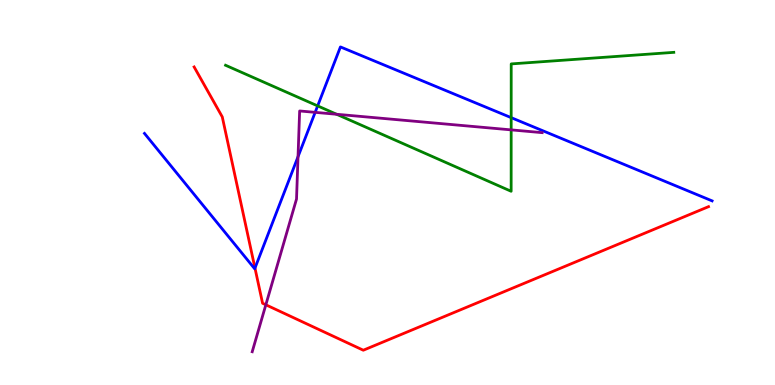[{'lines': ['blue', 'red'], 'intersections': [{'x': 3.29, 'y': 3.04}]}, {'lines': ['green', 'red'], 'intersections': []}, {'lines': ['purple', 'red'], 'intersections': [{'x': 3.43, 'y': 2.08}]}, {'lines': ['blue', 'green'], 'intersections': [{'x': 4.1, 'y': 7.25}, {'x': 6.6, 'y': 6.94}]}, {'lines': ['blue', 'purple'], 'intersections': [{'x': 3.85, 'y': 5.93}, {'x': 4.07, 'y': 7.08}]}, {'lines': ['green', 'purple'], 'intersections': [{'x': 4.34, 'y': 7.03}, {'x': 6.6, 'y': 6.63}]}]